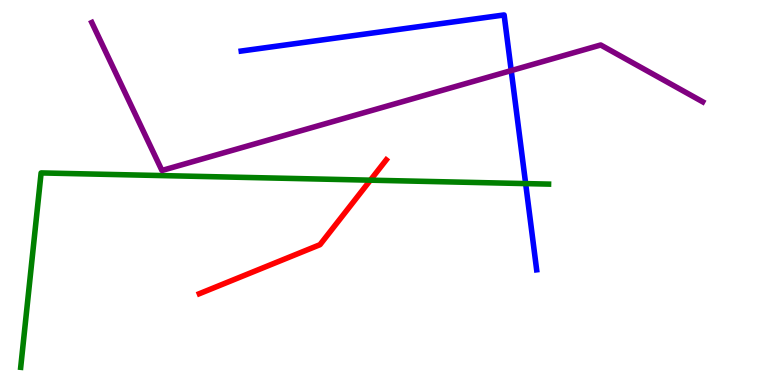[{'lines': ['blue', 'red'], 'intersections': []}, {'lines': ['green', 'red'], 'intersections': [{'x': 4.78, 'y': 5.32}]}, {'lines': ['purple', 'red'], 'intersections': []}, {'lines': ['blue', 'green'], 'intersections': [{'x': 6.78, 'y': 5.23}]}, {'lines': ['blue', 'purple'], 'intersections': [{'x': 6.6, 'y': 8.17}]}, {'lines': ['green', 'purple'], 'intersections': []}]